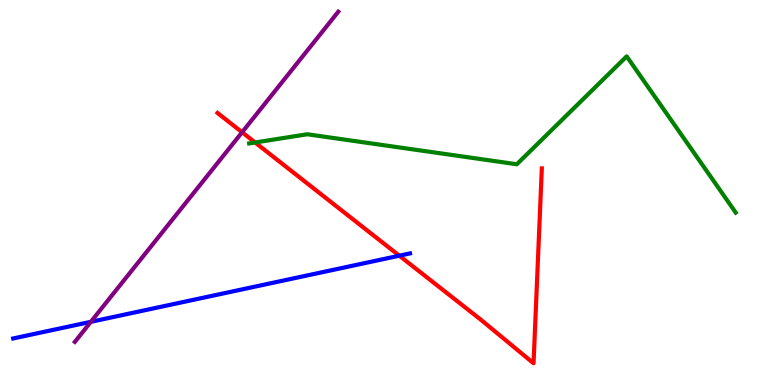[{'lines': ['blue', 'red'], 'intersections': [{'x': 5.15, 'y': 3.36}]}, {'lines': ['green', 'red'], 'intersections': [{'x': 3.29, 'y': 6.3}]}, {'lines': ['purple', 'red'], 'intersections': [{'x': 3.12, 'y': 6.56}]}, {'lines': ['blue', 'green'], 'intersections': []}, {'lines': ['blue', 'purple'], 'intersections': [{'x': 1.17, 'y': 1.64}]}, {'lines': ['green', 'purple'], 'intersections': []}]